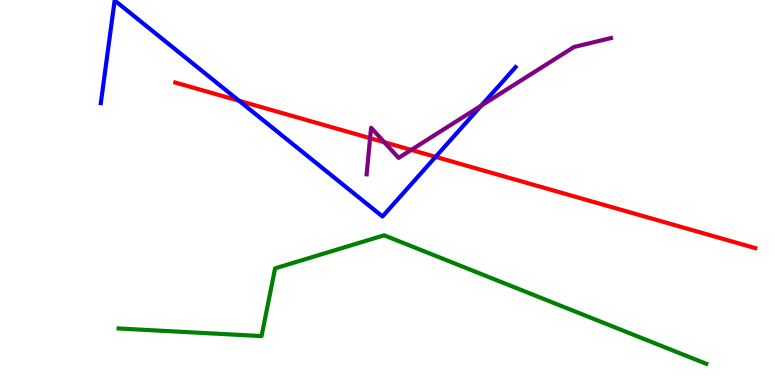[{'lines': ['blue', 'red'], 'intersections': [{'x': 3.08, 'y': 7.38}, {'x': 5.62, 'y': 5.93}]}, {'lines': ['green', 'red'], 'intersections': []}, {'lines': ['purple', 'red'], 'intersections': [{'x': 4.78, 'y': 6.41}, {'x': 4.96, 'y': 6.31}, {'x': 5.31, 'y': 6.11}]}, {'lines': ['blue', 'green'], 'intersections': []}, {'lines': ['blue', 'purple'], 'intersections': [{'x': 6.21, 'y': 7.26}]}, {'lines': ['green', 'purple'], 'intersections': []}]